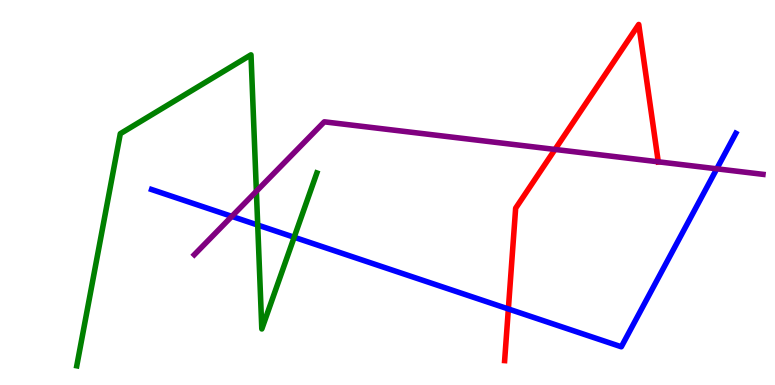[{'lines': ['blue', 'red'], 'intersections': [{'x': 6.56, 'y': 1.98}]}, {'lines': ['green', 'red'], 'intersections': []}, {'lines': ['purple', 'red'], 'intersections': [{'x': 7.16, 'y': 6.12}, {'x': 8.49, 'y': 5.8}]}, {'lines': ['blue', 'green'], 'intersections': [{'x': 3.33, 'y': 4.15}, {'x': 3.8, 'y': 3.84}]}, {'lines': ['blue', 'purple'], 'intersections': [{'x': 2.99, 'y': 4.38}, {'x': 9.25, 'y': 5.62}]}, {'lines': ['green', 'purple'], 'intersections': [{'x': 3.31, 'y': 5.03}]}]